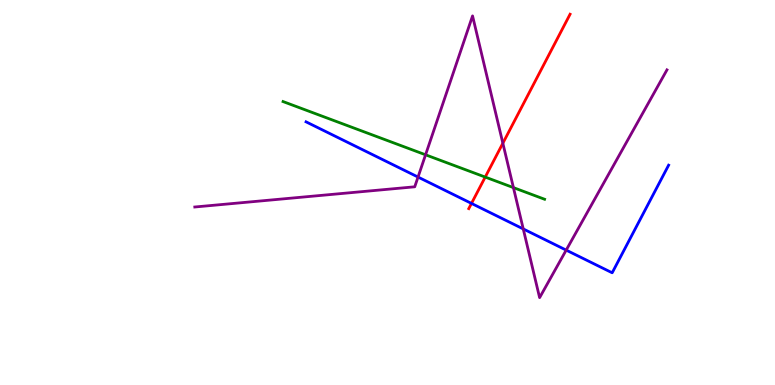[{'lines': ['blue', 'red'], 'intersections': [{'x': 6.08, 'y': 4.72}]}, {'lines': ['green', 'red'], 'intersections': [{'x': 6.26, 'y': 5.4}]}, {'lines': ['purple', 'red'], 'intersections': [{'x': 6.49, 'y': 6.28}]}, {'lines': ['blue', 'green'], 'intersections': []}, {'lines': ['blue', 'purple'], 'intersections': [{'x': 5.39, 'y': 5.4}, {'x': 6.75, 'y': 4.05}, {'x': 7.31, 'y': 3.5}]}, {'lines': ['green', 'purple'], 'intersections': [{'x': 5.49, 'y': 5.98}, {'x': 6.62, 'y': 5.13}]}]